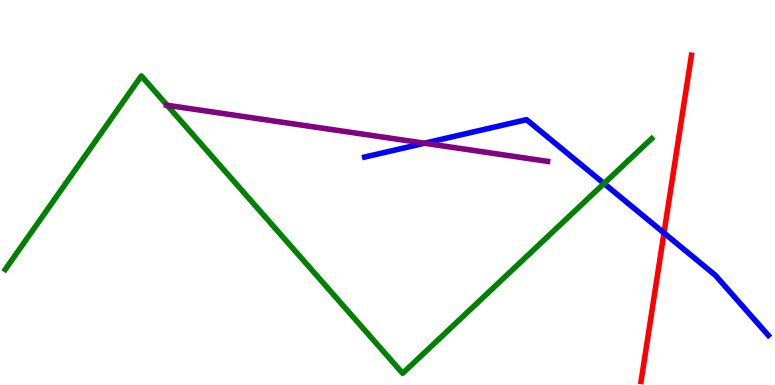[{'lines': ['blue', 'red'], 'intersections': [{'x': 8.57, 'y': 3.95}]}, {'lines': ['green', 'red'], 'intersections': []}, {'lines': ['purple', 'red'], 'intersections': []}, {'lines': ['blue', 'green'], 'intersections': [{'x': 7.79, 'y': 5.23}]}, {'lines': ['blue', 'purple'], 'intersections': [{'x': 5.48, 'y': 6.28}]}, {'lines': ['green', 'purple'], 'intersections': [{'x': 2.16, 'y': 7.27}]}]